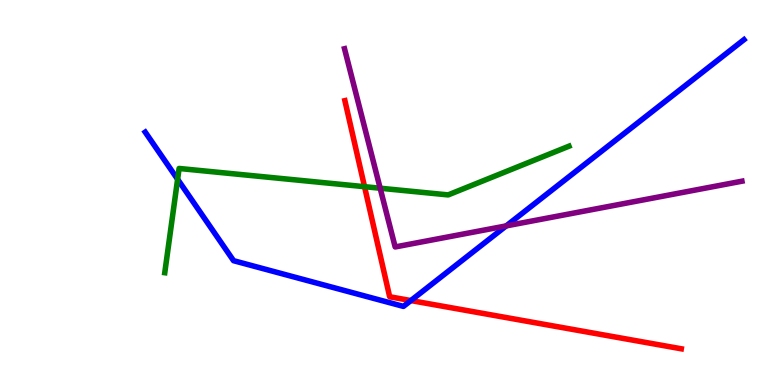[{'lines': ['blue', 'red'], 'intersections': [{'x': 5.3, 'y': 2.19}]}, {'lines': ['green', 'red'], 'intersections': [{'x': 4.7, 'y': 5.15}]}, {'lines': ['purple', 'red'], 'intersections': []}, {'lines': ['blue', 'green'], 'intersections': [{'x': 2.29, 'y': 5.34}]}, {'lines': ['blue', 'purple'], 'intersections': [{'x': 6.53, 'y': 4.13}]}, {'lines': ['green', 'purple'], 'intersections': [{'x': 4.91, 'y': 5.11}]}]